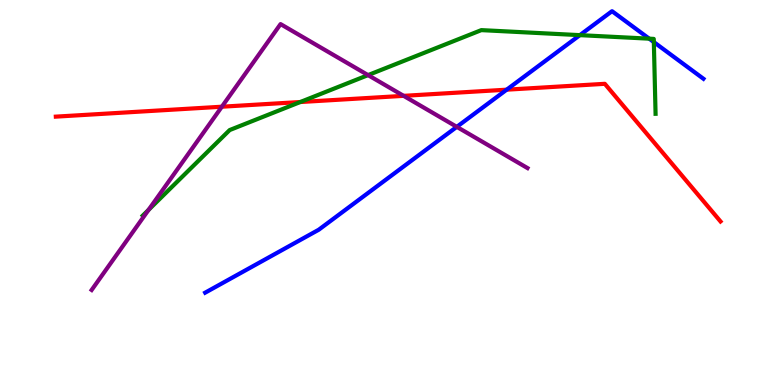[{'lines': ['blue', 'red'], 'intersections': [{'x': 6.54, 'y': 7.67}]}, {'lines': ['green', 'red'], 'intersections': [{'x': 3.87, 'y': 7.35}]}, {'lines': ['purple', 'red'], 'intersections': [{'x': 2.86, 'y': 7.23}, {'x': 5.21, 'y': 7.51}]}, {'lines': ['blue', 'green'], 'intersections': [{'x': 7.48, 'y': 9.09}, {'x': 8.38, 'y': 9.0}, {'x': 8.44, 'y': 8.91}]}, {'lines': ['blue', 'purple'], 'intersections': [{'x': 5.89, 'y': 6.71}]}, {'lines': ['green', 'purple'], 'intersections': [{'x': 1.92, 'y': 4.55}, {'x': 4.75, 'y': 8.05}]}]